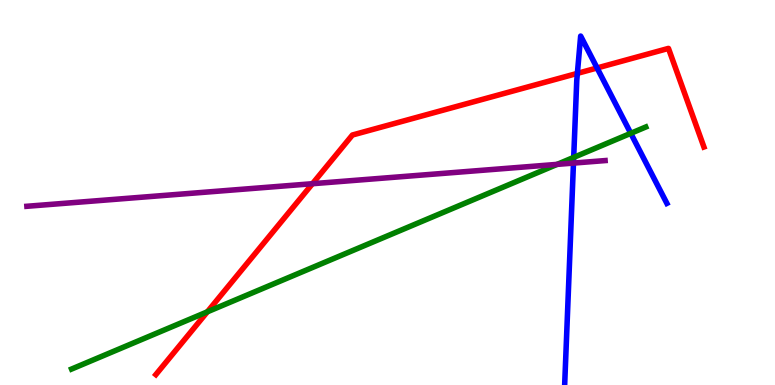[{'lines': ['blue', 'red'], 'intersections': [{'x': 7.45, 'y': 8.09}, {'x': 7.7, 'y': 8.23}]}, {'lines': ['green', 'red'], 'intersections': [{'x': 2.68, 'y': 1.9}]}, {'lines': ['purple', 'red'], 'intersections': [{'x': 4.03, 'y': 5.23}]}, {'lines': ['blue', 'green'], 'intersections': [{'x': 7.4, 'y': 5.91}, {'x': 8.14, 'y': 6.54}]}, {'lines': ['blue', 'purple'], 'intersections': [{'x': 7.4, 'y': 5.76}]}, {'lines': ['green', 'purple'], 'intersections': [{'x': 7.19, 'y': 5.73}]}]